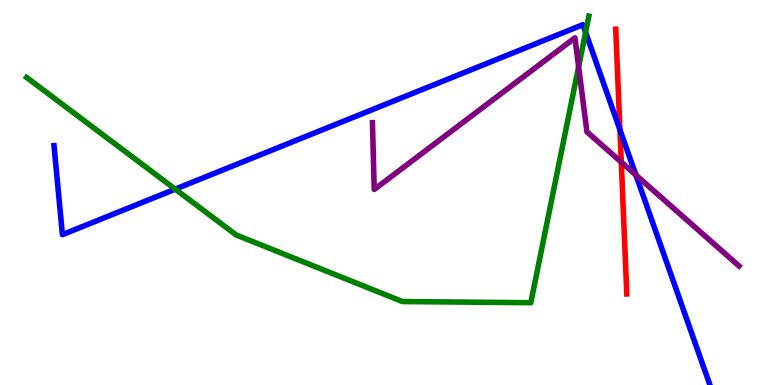[{'lines': ['blue', 'red'], 'intersections': [{'x': 8.0, 'y': 6.63}]}, {'lines': ['green', 'red'], 'intersections': []}, {'lines': ['purple', 'red'], 'intersections': [{'x': 8.02, 'y': 5.79}]}, {'lines': ['blue', 'green'], 'intersections': [{'x': 2.26, 'y': 5.09}, {'x': 7.56, 'y': 9.16}]}, {'lines': ['blue', 'purple'], 'intersections': [{'x': 8.21, 'y': 5.45}]}, {'lines': ['green', 'purple'], 'intersections': [{'x': 7.47, 'y': 8.27}]}]